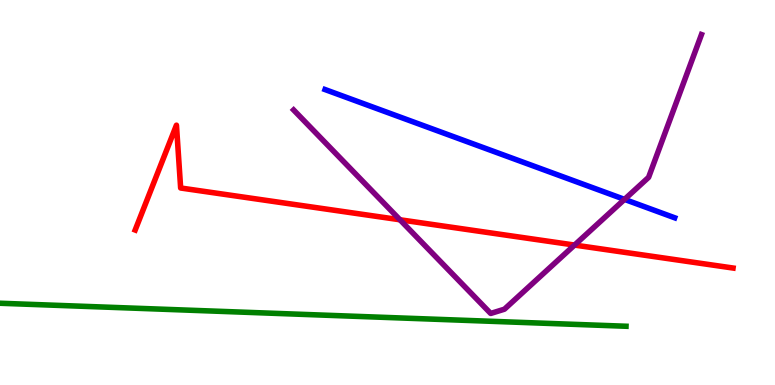[{'lines': ['blue', 'red'], 'intersections': []}, {'lines': ['green', 'red'], 'intersections': []}, {'lines': ['purple', 'red'], 'intersections': [{'x': 5.16, 'y': 4.29}, {'x': 7.41, 'y': 3.63}]}, {'lines': ['blue', 'green'], 'intersections': []}, {'lines': ['blue', 'purple'], 'intersections': [{'x': 8.06, 'y': 4.82}]}, {'lines': ['green', 'purple'], 'intersections': []}]